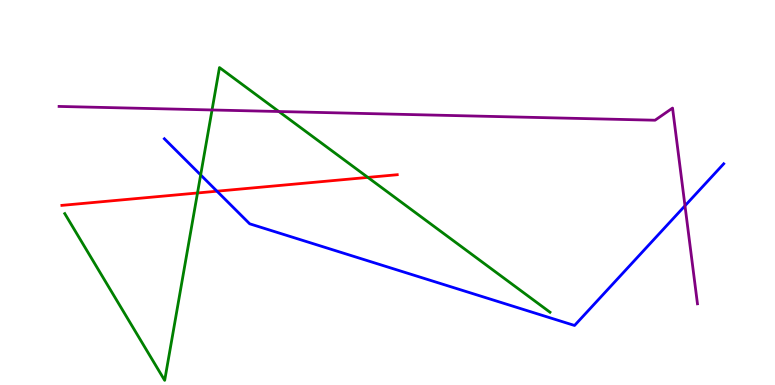[{'lines': ['blue', 'red'], 'intersections': [{'x': 2.8, 'y': 5.03}]}, {'lines': ['green', 'red'], 'intersections': [{'x': 2.55, 'y': 4.99}, {'x': 4.75, 'y': 5.39}]}, {'lines': ['purple', 'red'], 'intersections': []}, {'lines': ['blue', 'green'], 'intersections': [{'x': 2.59, 'y': 5.46}]}, {'lines': ['blue', 'purple'], 'intersections': [{'x': 8.84, 'y': 4.66}]}, {'lines': ['green', 'purple'], 'intersections': [{'x': 2.74, 'y': 7.14}, {'x': 3.6, 'y': 7.1}]}]